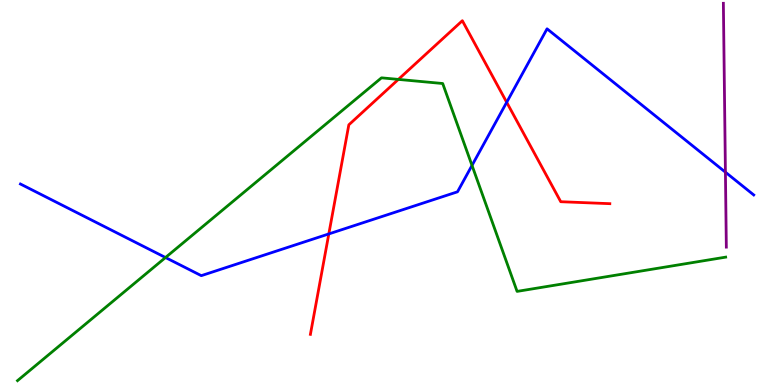[{'lines': ['blue', 'red'], 'intersections': [{'x': 4.24, 'y': 3.92}, {'x': 6.54, 'y': 7.34}]}, {'lines': ['green', 'red'], 'intersections': [{'x': 5.14, 'y': 7.94}]}, {'lines': ['purple', 'red'], 'intersections': []}, {'lines': ['blue', 'green'], 'intersections': [{'x': 2.14, 'y': 3.31}, {'x': 6.09, 'y': 5.7}]}, {'lines': ['blue', 'purple'], 'intersections': [{'x': 9.36, 'y': 5.53}]}, {'lines': ['green', 'purple'], 'intersections': []}]